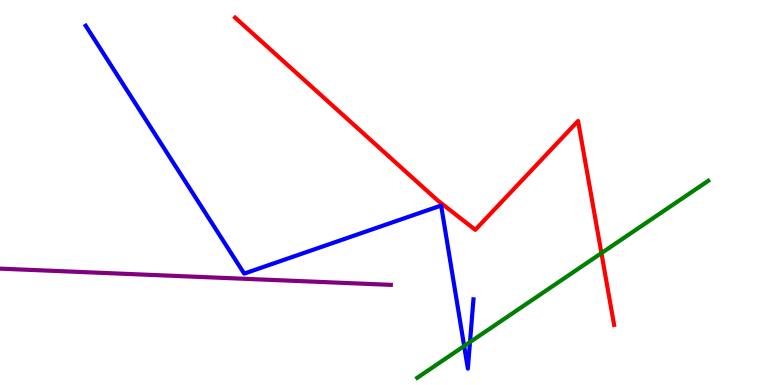[{'lines': ['blue', 'red'], 'intersections': []}, {'lines': ['green', 'red'], 'intersections': [{'x': 7.76, 'y': 3.43}]}, {'lines': ['purple', 'red'], 'intersections': []}, {'lines': ['blue', 'green'], 'intersections': [{'x': 5.99, 'y': 1.01}, {'x': 6.06, 'y': 1.11}]}, {'lines': ['blue', 'purple'], 'intersections': []}, {'lines': ['green', 'purple'], 'intersections': []}]